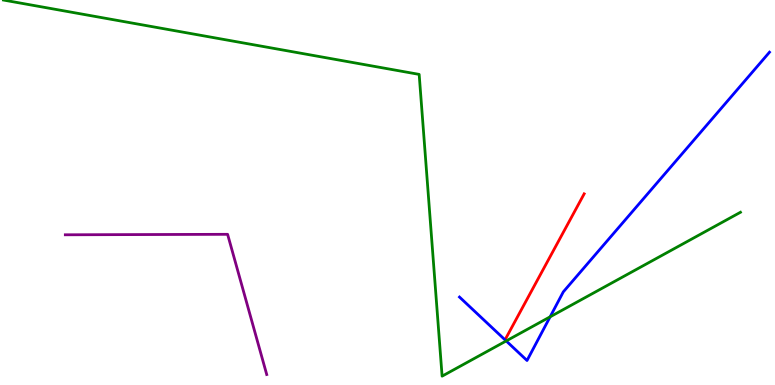[{'lines': ['blue', 'red'], 'intersections': []}, {'lines': ['green', 'red'], 'intersections': []}, {'lines': ['purple', 'red'], 'intersections': []}, {'lines': ['blue', 'green'], 'intersections': [{'x': 6.53, 'y': 1.14}, {'x': 7.1, 'y': 1.77}]}, {'lines': ['blue', 'purple'], 'intersections': []}, {'lines': ['green', 'purple'], 'intersections': []}]